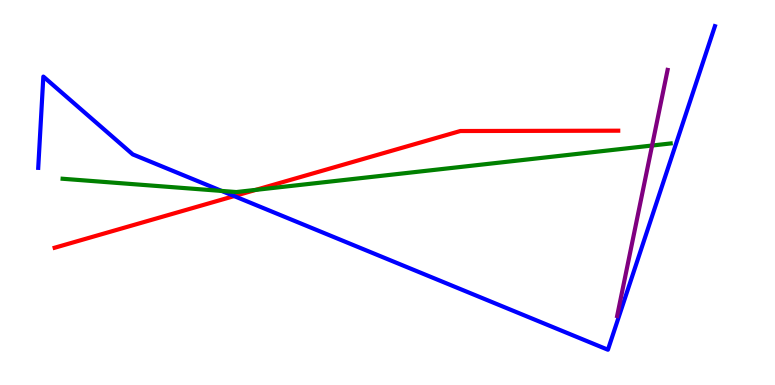[{'lines': ['blue', 'red'], 'intersections': [{'x': 3.02, 'y': 4.91}]}, {'lines': ['green', 'red'], 'intersections': [{'x': 3.3, 'y': 5.07}]}, {'lines': ['purple', 'red'], 'intersections': []}, {'lines': ['blue', 'green'], 'intersections': [{'x': 2.86, 'y': 5.04}]}, {'lines': ['blue', 'purple'], 'intersections': []}, {'lines': ['green', 'purple'], 'intersections': [{'x': 8.41, 'y': 6.22}]}]